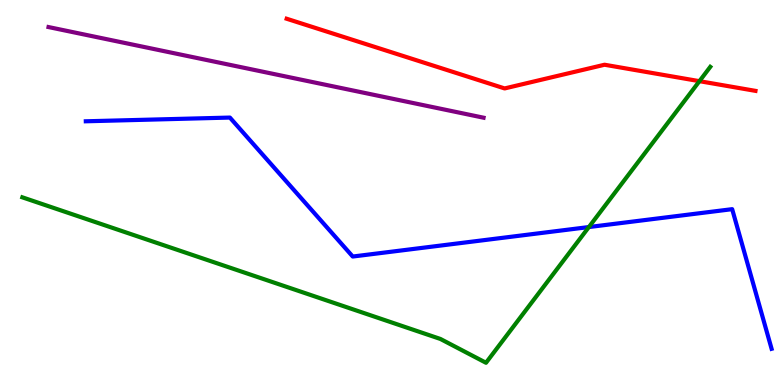[{'lines': ['blue', 'red'], 'intersections': []}, {'lines': ['green', 'red'], 'intersections': [{'x': 9.02, 'y': 7.89}]}, {'lines': ['purple', 'red'], 'intersections': []}, {'lines': ['blue', 'green'], 'intersections': [{'x': 7.6, 'y': 4.1}]}, {'lines': ['blue', 'purple'], 'intersections': []}, {'lines': ['green', 'purple'], 'intersections': []}]